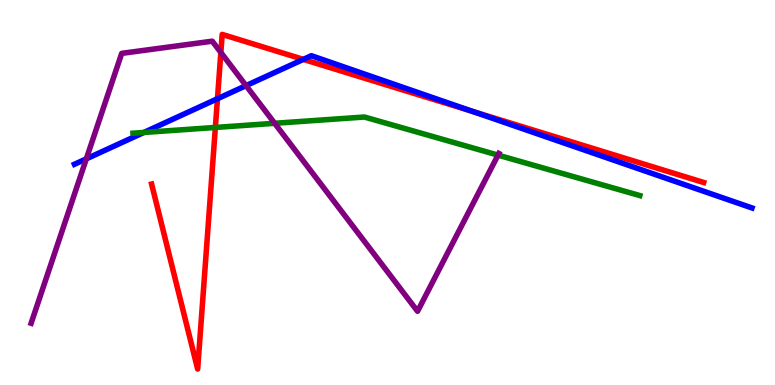[{'lines': ['blue', 'red'], 'intersections': [{'x': 2.81, 'y': 7.44}, {'x': 3.91, 'y': 8.46}, {'x': 6.1, 'y': 7.1}]}, {'lines': ['green', 'red'], 'intersections': [{'x': 2.78, 'y': 6.69}]}, {'lines': ['purple', 'red'], 'intersections': [{'x': 2.85, 'y': 8.64}]}, {'lines': ['blue', 'green'], 'intersections': [{'x': 1.86, 'y': 6.56}]}, {'lines': ['blue', 'purple'], 'intersections': [{'x': 1.11, 'y': 5.87}, {'x': 3.17, 'y': 7.78}]}, {'lines': ['green', 'purple'], 'intersections': [{'x': 3.54, 'y': 6.8}, {'x': 6.43, 'y': 5.97}]}]